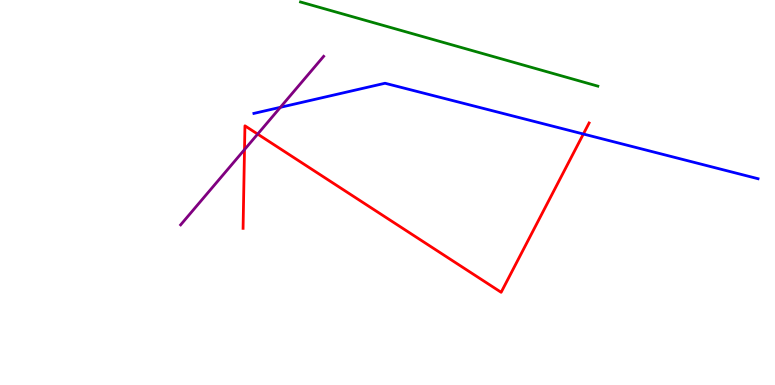[{'lines': ['blue', 'red'], 'intersections': [{'x': 7.53, 'y': 6.52}]}, {'lines': ['green', 'red'], 'intersections': []}, {'lines': ['purple', 'red'], 'intersections': [{'x': 3.15, 'y': 6.11}, {'x': 3.32, 'y': 6.52}]}, {'lines': ['blue', 'green'], 'intersections': []}, {'lines': ['blue', 'purple'], 'intersections': [{'x': 3.62, 'y': 7.21}]}, {'lines': ['green', 'purple'], 'intersections': []}]